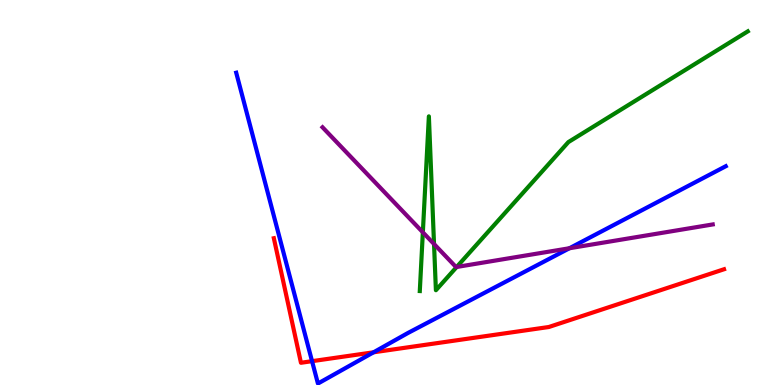[{'lines': ['blue', 'red'], 'intersections': [{'x': 4.03, 'y': 0.619}, {'x': 4.82, 'y': 0.85}]}, {'lines': ['green', 'red'], 'intersections': []}, {'lines': ['purple', 'red'], 'intersections': []}, {'lines': ['blue', 'green'], 'intersections': []}, {'lines': ['blue', 'purple'], 'intersections': [{'x': 7.35, 'y': 3.55}]}, {'lines': ['green', 'purple'], 'intersections': [{'x': 5.46, 'y': 3.97}, {'x': 5.6, 'y': 3.66}, {'x': 5.89, 'y': 3.07}]}]